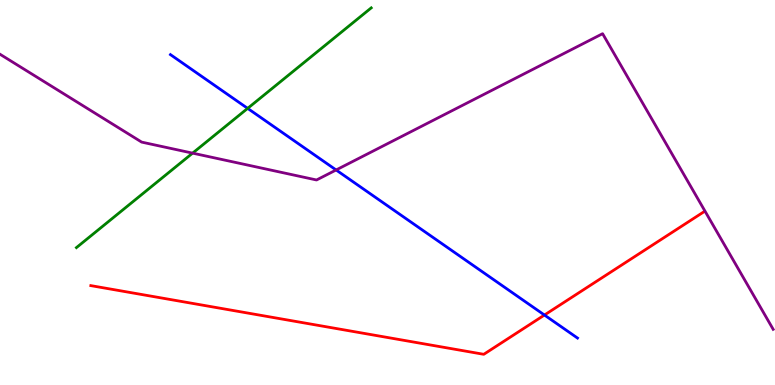[{'lines': ['blue', 'red'], 'intersections': [{'x': 7.03, 'y': 1.82}]}, {'lines': ['green', 'red'], 'intersections': []}, {'lines': ['purple', 'red'], 'intersections': []}, {'lines': ['blue', 'green'], 'intersections': [{'x': 3.2, 'y': 7.19}]}, {'lines': ['blue', 'purple'], 'intersections': [{'x': 4.34, 'y': 5.59}]}, {'lines': ['green', 'purple'], 'intersections': [{'x': 2.49, 'y': 6.02}]}]